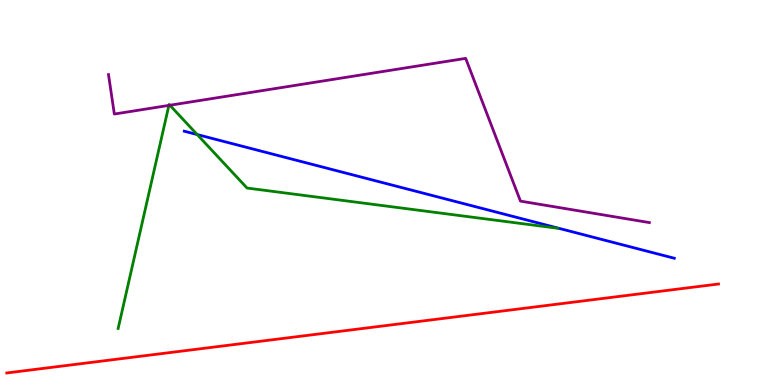[{'lines': ['blue', 'red'], 'intersections': []}, {'lines': ['green', 'red'], 'intersections': []}, {'lines': ['purple', 'red'], 'intersections': []}, {'lines': ['blue', 'green'], 'intersections': [{'x': 2.54, 'y': 6.51}]}, {'lines': ['blue', 'purple'], 'intersections': []}, {'lines': ['green', 'purple'], 'intersections': [{'x': 2.18, 'y': 7.26}, {'x': 2.19, 'y': 7.27}]}]